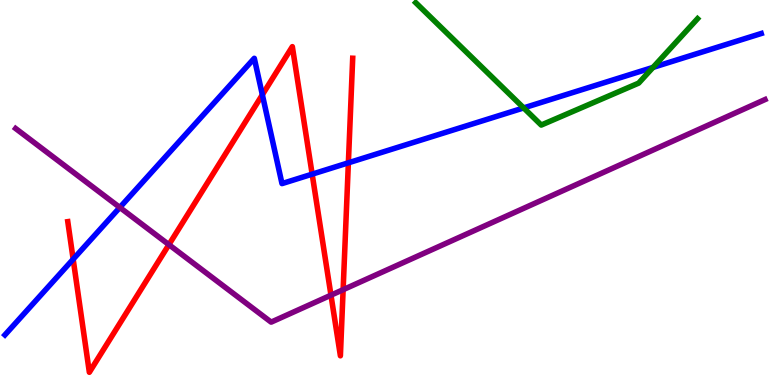[{'lines': ['blue', 'red'], 'intersections': [{'x': 0.944, 'y': 3.27}, {'x': 3.39, 'y': 7.54}, {'x': 4.03, 'y': 5.48}, {'x': 4.5, 'y': 5.77}]}, {'lines': ['green', 'red'], 'intersections': []}, {'lines': ['purple', 'red'], 'intersections': [{'x': 2.18, 'y': 3.65}, {'x': 4.27, 'y': 2.33}, {'x': 4.43, 'y': 2.48}]}, {'lines': ['blue', 'green'], 'intersections': [{'x': 6.76, 'y': 7.2}, {'x': 8.43, 'y': 8.25}]}, {'lines': ['blue', 'purple'], 'intersections': [{'x': 1.55, 'y': 4.61}]}, {'lines': ['green', 'purple'], 'intersections': []}]